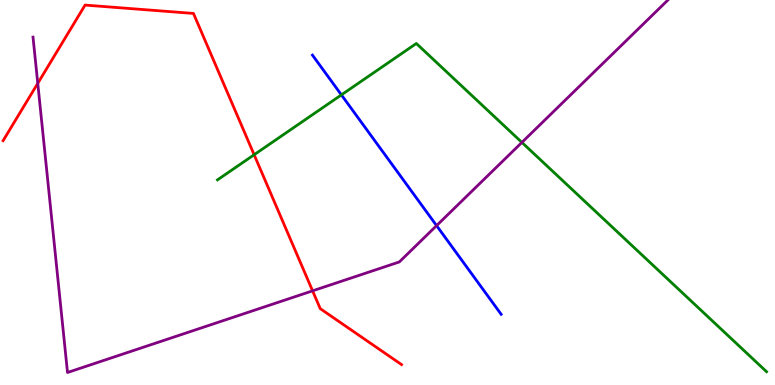[{'lines': ['blue', 'red'], 'intersections': []}, {'lines': ['green', 'red'], 'intersections': [{'x': 3.28, 'y': 5.98}]}, {'lines': ['purple', 'red'], 'intersections': [{'x': 0.487, 'y': 7.84}, {'x': 4.03, 'y': 2.45}]}, {'lines': ['blue', 'green'], 'intersections': [{'x': 4.41, 'y': 7.54}]}, {'lines': ['blue', 'purple'], 'intersections': [{'x': 5.63, 'y': 4.14}]}, {'lines': ['green', 'purple'], 'intersections': [{'x': 6.73, 'y': 6.3}]}]